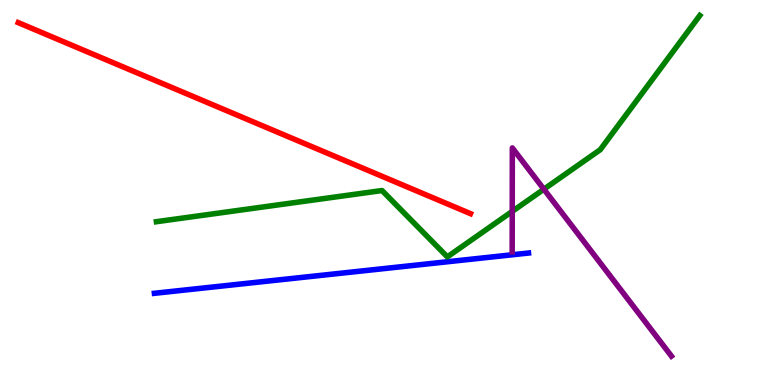[{'lines': ['blue', 'red'], 'intersections': []}, {'lines': ['green', 'red'], 'intersections': []}, {'lines': ['purple', 'red'], 'intersections': []}, {'lines': ['blue', 'green'], 'intersections': []}, {'lines': ['blue', 'purple'], 'intersections': []}, {'lines': ['green', 'purple'], 'intersections': [{'x': 6.61, 'y': 4.51}, {'x': 7.02, 'y': 5.09}]}]